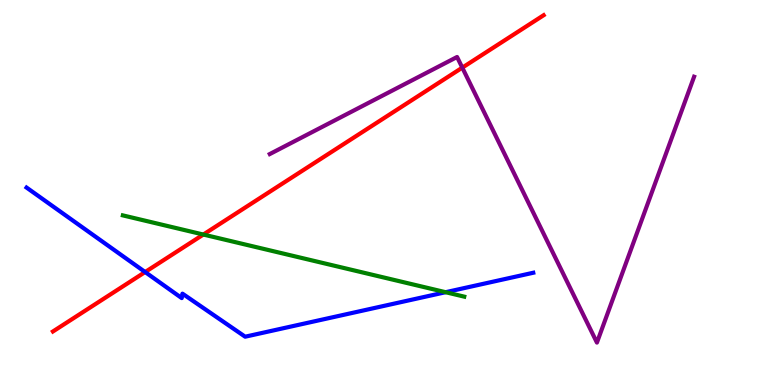[{'lines': ['blue', 'red'], 'intersections': [{'x': 1.87, 'y': 2.93}]}, {'lines': ['green', 'red'], 'intersections': [{'x': 2.62, 'y': 3.91}]}, {'lines': ['purple', 'red'], 'intersections': [{'x': 5.97, 'y': 8.24}]}, {'lines': ['blue', 'green'], 'intersections': [{'x': 5.75, 'y': 2.41}]}, {'lines': ['blue', 'purple'], 'intersections': []}, {'lines': ['green', 'purple'], 'intersections': []}]